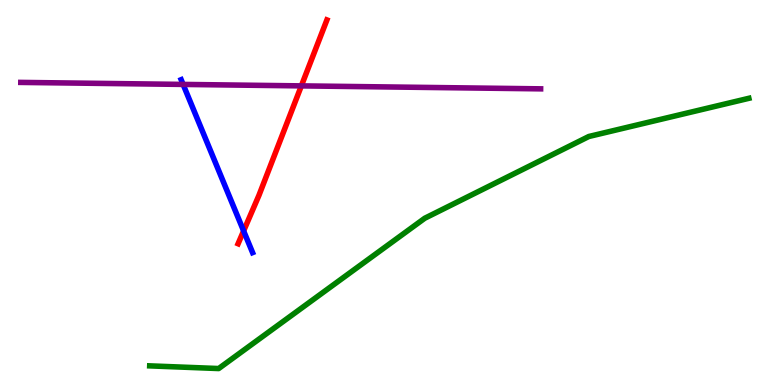[{'lines': ['blue', 'red'], 'intersections': [{'x': 3.14, 'y': 4.0}]}, {'lines': ['green', 'red'], 'intersections': []}, {'lines': ['purple', 'red'], 'intersections': [{'x': 3.89, 'y': 7.77}]}, {'lines': ['blue', 'green'], 'intersections': []}, {'lines': ['blue', 'purple'], 'intersections': [{'x': 2.36, 'y': 7.81}]}, {'lines': ['green', 'purple'], 'intersections': []}]